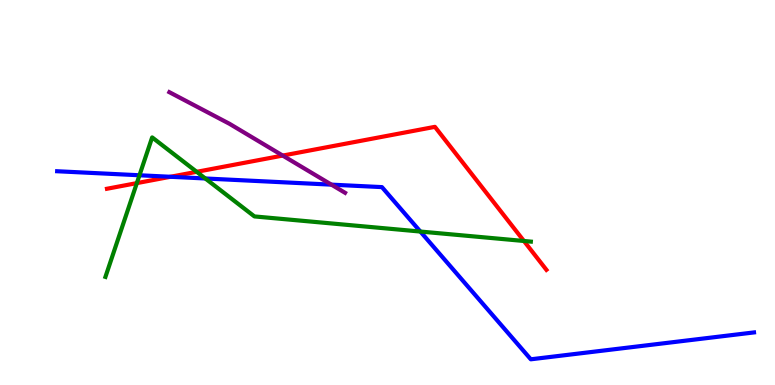[{'lines': ['blue', 'red'], 'intersections': [{'x': 2.2, 'y': 5.41}]}, {'lines': ['green', 'red'], 'intersections': [{'x': 1.77, 'y': 5.24}, {'x': 2.54, 'y': 5.54}, {'x': 6.76, 'y': 3.74}]}, {'lines': ['purple', 'red'], 'intersections': [{'x': 3.65, 'y': 5.96}]}, {'lines': ['blue', 'green'], 'intersections': [{'x': 1.8, 'y': 5.45}, {'x': 2.65, 'y': 5.36}, {'x': 5.42, 'y': 3.99}]}, {'lines': ['blue', 'purple'], 'intersections': [{'x': 4.28, 'y': 5.2}]}, {'lines': ['green', 'purple'], 'intersections': []}]